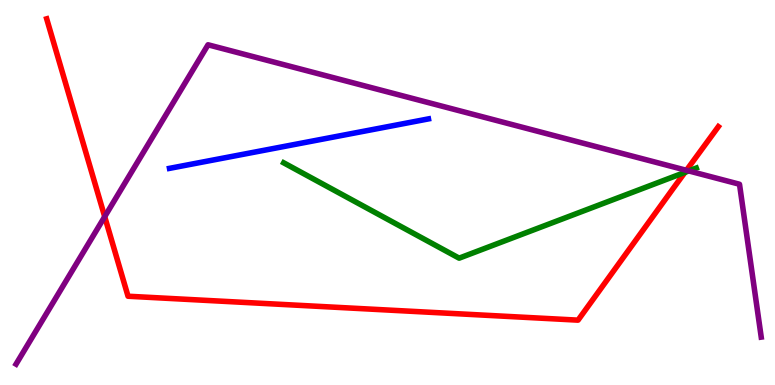[{'lines': ['blue', 'red'], 'intersections': []}, {'lines': ['green', 'red'], 'intersections': [{'x': 8.84, 'y': 5.52}]}, {'lines': ['purple', 'red'], 'intersections': [{'x': 1.35, 'y': 4.37}, {'x': 8.86, 'y': 5.58}]}, {'lines': ['blue', 'green'], 'intersections': []}, {'lines': ['blue', 'purple'], 'intersections': []}, {'lines': ['green', 'purple'], 'intersections': [{'x': 8.89, 'y': 5.56}]}]